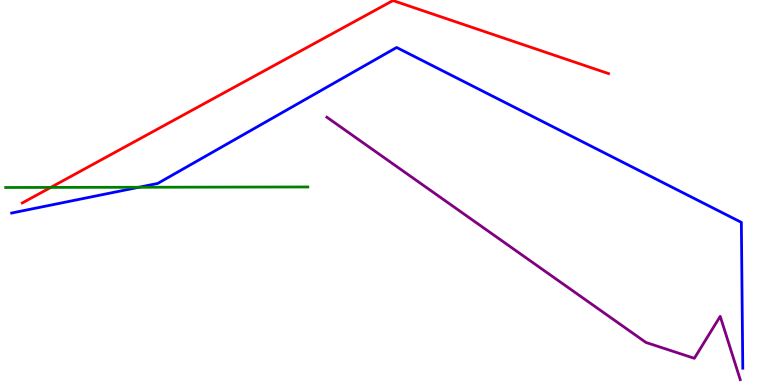[{'lines': ['blue', 'red'], 'intersections': []}, {'lines': ['green', 'red'], 'intersections': [{'x': 0.655, 'y': 5.13}]}, {'lines': ['purple', 'red'], 'intersections': []}, {'lines': ['blue', 'green'], 'intersections': [{'x': 1.79, 'y': 5.14}]}, {'lines': ['blue', 'purple'], 'intersections': []}, {'lines': ['green', 'purple'], 'intersections': []}]